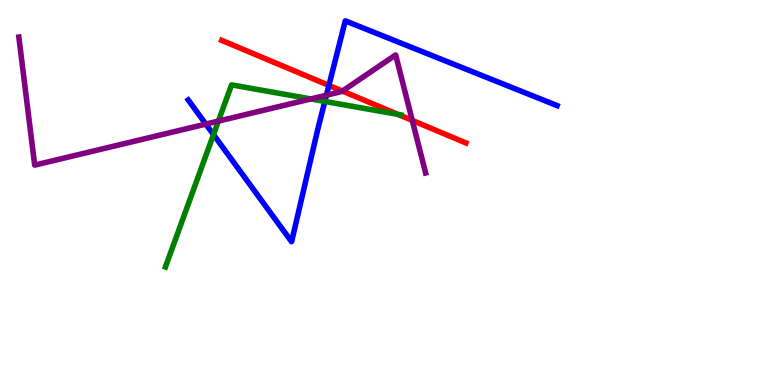[{'lines': ['blue', 'red'], 'intersections': [{'x': 4.24, 'y': 7.78}]}, {'lines': ['green', 'red'], 'intersections': [{'x': 5.14, 'y': 7.03}]}, {'lines': ['purple', 'red'], 'intersections': [{'x': 4.42, 'y': 7.63}, {'x': 5.32, 'y': 6.87}]}, {'lines': ['blue', 'green'], 'intersections': [{'x': 2.75, 'y': 6.5}, {'x': 4.19, 'y': 7.37}]}, {'lines': ['blue', 'purple'], 'intersections': [{'x': 2.66, 'y': 6.78}, {'x': 4.21, 'y': 7.53}]}, {'lines': ['green', 'purple'], 'intersections': [{'x': 2.82, 'y': 6.85}, {'x': 4.01, 'y': 7.43}]}]